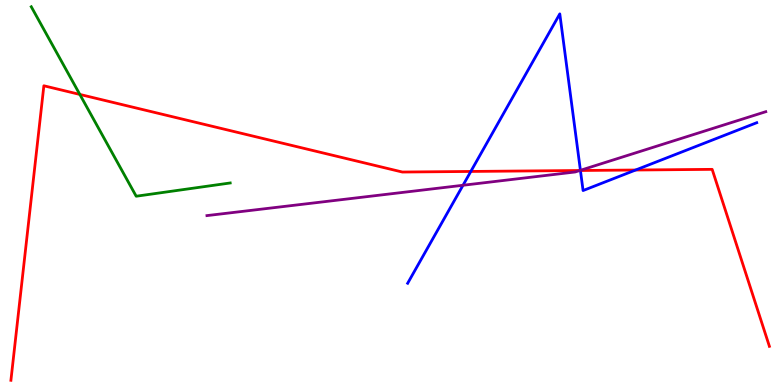[{'lines': ['blue', 'red'], 'intersections': [{'x': 6.08, 'y': 5.55}, {'x': 7.49, 'y': 5.57}, {'x': 8.2, 'y': 5.58}]}, {'lines': ['green', 'red'], 'intersections': [{'x': 1.03, 'y': 7.55}]}, {'lines': ['purple', 'red'], 'intersections': [{'x': 7.48, 'y': 5.57}]}, {'lines': ['blue', 'green'], 'intersections': []}, {'lines': ['blue', 'purple'], 'intersections': [{'x': 5.97, 'y': 5.19}, {'x': 7.49, 'y': 5.58}]}, {'lines': ['green', 'purple'], 'intersections': []}]